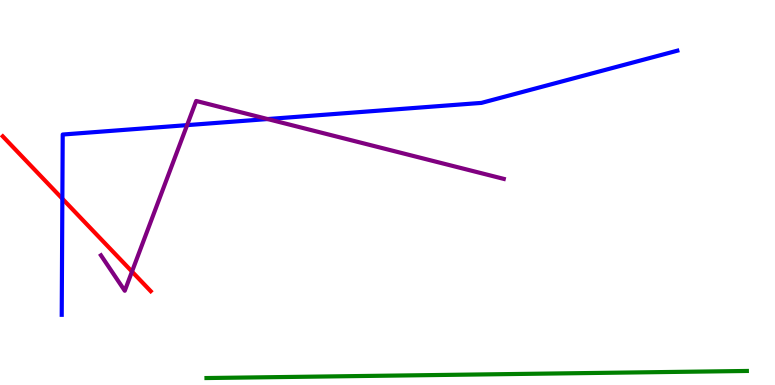[{'lines': ['blue', 'red'], 'intersections': [{'x': 0.805, 'y': 4.84}]}, {'lines': ['green', 'red'], 'intersections': []}, {'lines': ['purple', 'red'], 'intersections': [{'x': 1.7, 'y': 2.95}]}, {'lines': ['blue', 'green'], 'intersections': []}, {'lines': ['blue', 'purple'], 'intersections': [{'x': 2.41, 'y': 6.75}, {'x': 3.45, 'y': 6.91}]}, {'lines': ['green', 'purple'], 'intersections': []}]